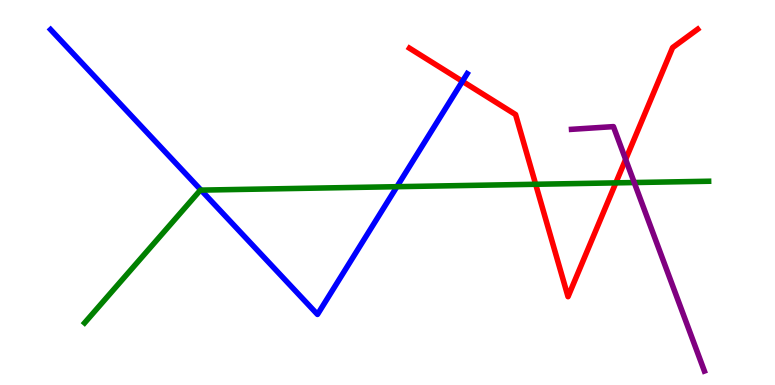[{'lines': ['blue', 'red'], 'intersections': [{'x': 5.97, 'y': 7.89}]}, {'lines': ['green', 'red'], 'intersections': [{'x': 6.91, 'y': 5.21}, {'x': 7.95, 'y': 5.25}]}, {'lines': ['purple', 'red'], 'intersections': [{'x': 8.07, 'y': 5.86}]}, {'lines': ['blue', 'green'], 'intersections': [{'x': 2.59, 'y': 5.06}, {'x': 5.12, 'y': 5.15}]}, {'lines': ['blue', 'purple'], 'intersections': []}, {'lines': ['green', 'purple'], 'intersections': [{'x': 8.18, 'y': 5.26}]}]